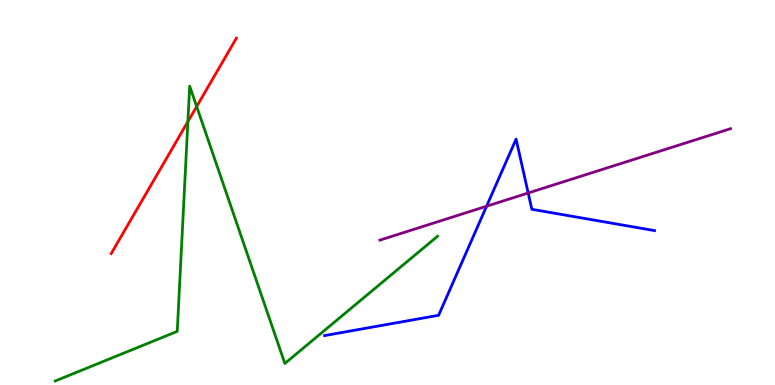[{'lines': ['blue', 'red'], 'intersections': []}, {'lines': ['green', 'red'], 'intersections': [{'x': 2.42, 'y': 6.84}, {'x': 2.54, 'y': 7.23}]}, {'lines': ['purple', 'red'], 'intersections': []}, {'lines': ['blue', 'green'], 'intersections': []}, {'lines': ['blue', 'purple'], 'intersections': [{'x': 6.28, 'y': 4.64}, {'x': 6.82, 'y': 4.99}]}, {'lines': ['green', 'purple'], 'intersections': []}]